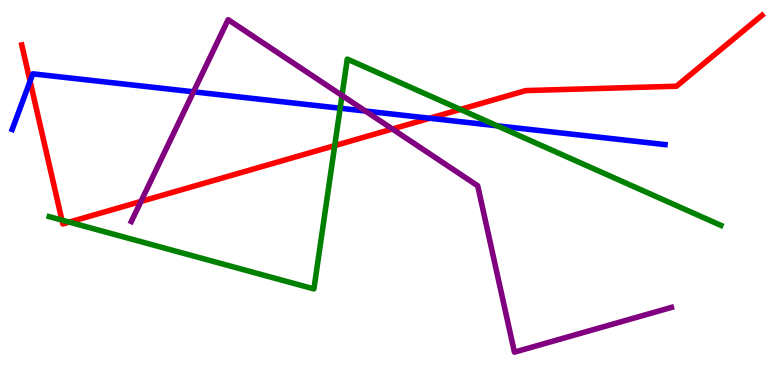[{'lines': ['blue', 'red'], 'intersections': [{'x': 0.388, 'y': 7.89}, {'x': 5.54, 'y': 6.93}]}, {'lines': ['green', 'red'], 'intersections': [{'x': 0.799, 'y': 4.28}, {'x': 0.894, 'y': 4.23}, {'x': 4.32, 'y': 6.22}, {'x': 5.94, 'y': 7.16}]}, {'lines': ['purple', 'red'], 'intersections': [{'x': 1.82, 'y': 4.77}, {'x': 5.06, 'y': 6.65}]}, {'lines': ['blue', 'green'], 'intersections': [{'x': 4.39, 'y': 7.19}, {'x': 6.41, 'y': 6.73}]}, {'lines': ['blue', 'purple'], 'intersections': [{'x': 2.5, 'y': 7.62}, {'x': 4.72, 'y': 7.12}]}, {'lines': ['green', 'purple'], 'intersections': [{'x': 4.41, 'y': 7.52}]}]